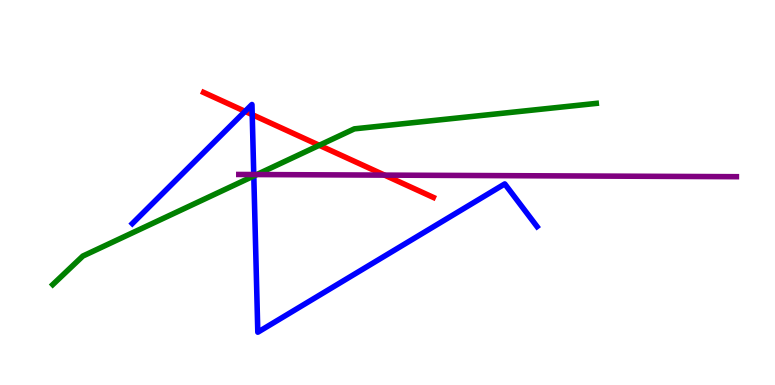[{'lines': ['blue', 'red'], 'intersections': [{'x': 3.16, 'y': 7.11}, {'x': 3.25, 'y': 7.02}]}, {'lines': ['green', 'red'], 'intersections': [{'x': 4.12, 'y': 6.23}]}, {'lines': ['purple', 'red'], 'intersections': [{'x': 4.96, 'y': 5.45}]}, {'lines': ['blue', 'green'], 'intersections': [{'x': 3.27, 'y': 5.43}]}, {'lines': ['blue', 'purple'], 'intersections': [{'x': 3.27, 'y': 5.47}]}, {'lines': ['green', 'purple'], 'intersections': [{'x': 3.31, 'y': 5.47}]}]